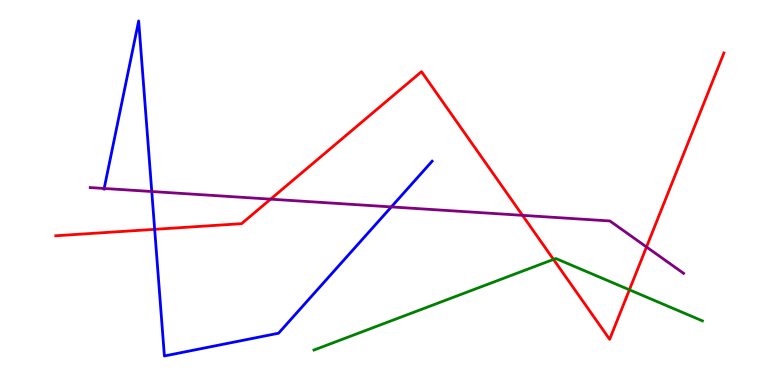[{'lines': ['blue', 'red'], 'intersections': [{'x': 2.0, 'y': 4.04}]}, {'lines': ['green', 'red'], 'intersections': [{'x': 7.14, 'y': 3.26}, {'x': 8.12, 'y': 2.47}]}, {'lines': ['purple', 'red'], 'intersections': [{'x': 3.49, 'y': 4.83}, {'x': 6.74, 'y': 4.41}, {'x': 8.34, 'y': 3.59}]}, {'lines': ['blue', 'green'], 'intersections': []}, {'lines': ['blue', 'purple'], 'intersections': [{'x': 1.34, 'y': 5.1}, {'x': 1.96, 'y': 5.03}, {'x': 5.05, 'y': 4.63}]}, {'lines': ['green', 'purple'], 'intersections': []}]